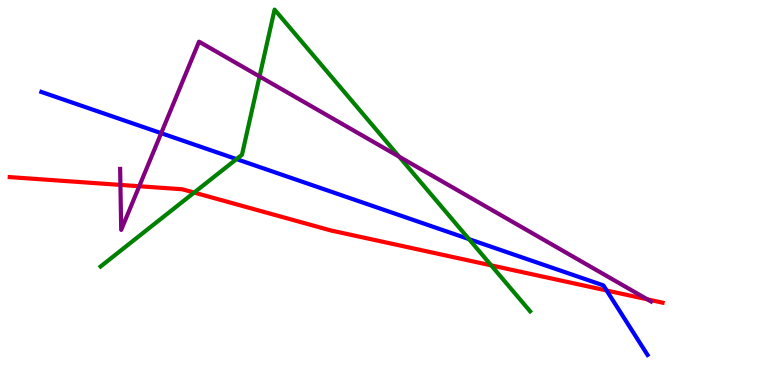[{'lines': ['blue', 'red'], 'intersections': [{'x': 7.83, 'y': 2.45}]}, {'lines': ['green', 'red'], 'intersections': [{'x': 2.5, 'y': 5.0}, {'x': 6.34, 'y': 3.11}]}, {'lines': ['purple', 'red'], 'intersections': [{'x': 1.55, 'y': 5.2}, {'x': 1.8, 'y': 5.16}, {'x': 8.35, 'y': 2.22}]}, {'lines': ['blue', 'green'], 'intersections': [{'x': 3.05, 'y': 5.87}, {'x': 6.05, 'y': 3.79}]}, {'lines': ['blue', 'purple'], 'intersections': [{'x': 2.08, 'y': 6.54}]}, {'lines': ['green', 'purple'], 'intersections': [{'x': 3.35, 'y': 8.01}, {'x': 5.15, 'y': 5.93}]}]